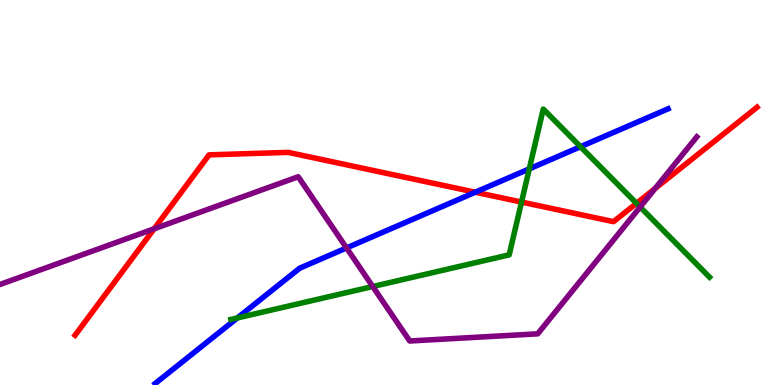[{'lines': ['blue', 'red'], 'intersections': [{'x': 6.13, 'y': 5.01}]}, {'lines': ['green', 'red'], 'intersections': [{'x': 6.73, 'y': 4.75}, {'x': 8.21, 'y': 4.72}]}, {'lines': ['purple', 'red'], 'intersections': [{'x': 1.99, 'y': 4.06}, {'x': 8.45, 'y': 5.1}]}, {'lines': ['blue', 'green'], 'intersections': [{'x': 3.06, 'y': 1.74}, {'x': 6.83, 'y': 5.61}, {'x': 7.49, 'y': 6.19}]}, {'lines': ['blue', 'purple'], 'intersections': [{'x': 4.47, 'y': 3.56}]}, {'lines': ['green', 'purple'], 'intersections': [{'x': 4.81, 'y': 2.56}, {'x': 8.26, 'y': 4.62}]}]